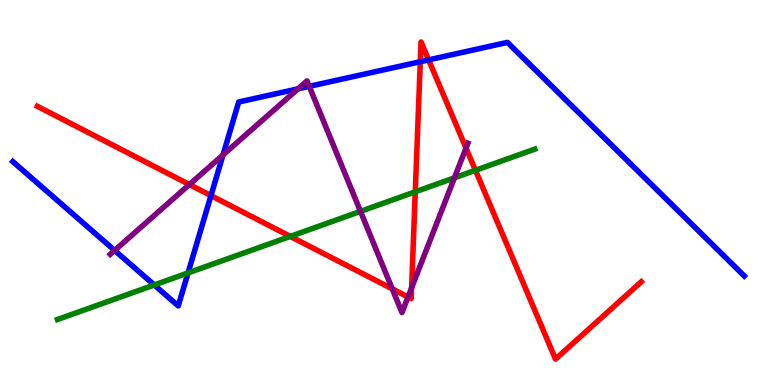[{'lines': ['blue', 'red'], 'intersections': [{'x': 2.72, 'y': 4.92}, {'x': 5.42, 'y': 8.4}, {'x': 5.53, 'y': 8.44}]}, {'lines': ['green', 'red'], 'intersections': [{'x': 3.75, 'y': 3.86}, {'x': 5.36, 'y': 5.02}, {'x': 6.13, 'y': 5.58}]}, {'lines': ['purple', 'red'], 'intersections': [{'x': 2.44, 'y': 5.21}, {'x': 5.06, 'y': 2.5}, {'x': 5.26, 'y': 2.29}, {'x': 5.31, 'y': 2.52}, {'x': 6.01, 'y': 6.15}]}, {'lines': ['blue', 'green'], 'intersections': [{'x': 1.99, 'y': 2.6}, {'x': 2.43, 'y': 2.91}]}, {'lines': ['blue', 'purple'], 'intersections': [{'x': 1.48, 'y': 3.5}, {'x': 2.88, 'y': 5.98}, {'x': 3.85, 'y': 7.69}, {'x': 3.99, 'y': 7.76}]}, {'lines': ['green', 'purple'], 'intersections': [{'x': 4.65, 'y': 4.51}, {'x': 5.86, 'y': 5.38}]}]